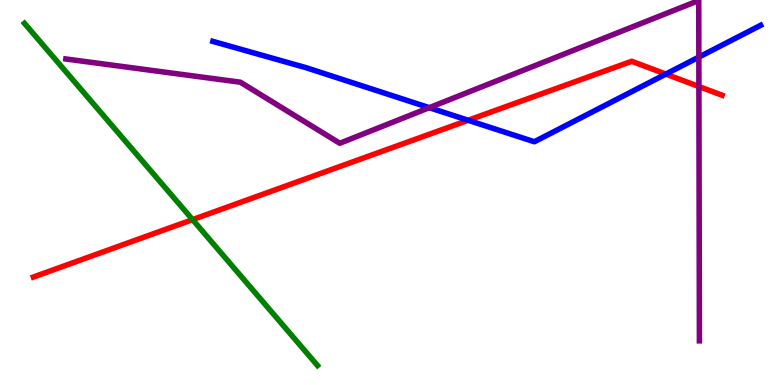[{'lines': ['blue', 'red'], 'intersections': [{'x': 6.04, 'y': 6.88}, {'x': 8.59, 'y': 8.08}]}, {'lines': ['green', 'red'], 'intersections': [{'x': 2.48, 'y': 4.3}]}, {'lines': ['purple', 'red'], 'intersections': [{'x': 9.02, 'y': 7.75}]}, {'lines': ['blue', 'green'], 'intersections': []}, {'lines': ['blue', 'purple'], 'intersections': [{'x': 5.54, 'y': 7.2}, {'x': 9.02, 'y': 8.52}]}, {'lines': ['green', 'purple'], 'intersections': []}]